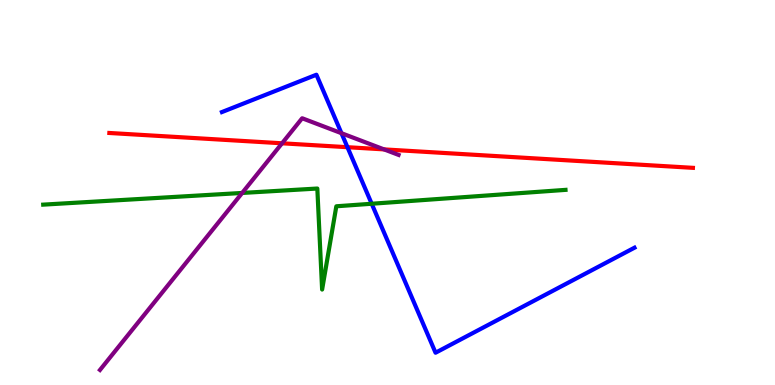[{'lines': ['blue', 'red'], 'intersections': [{'x': 4.48, 'y': 6.18}]}, {'lines': ['green', 'red'], 'intersections': []}, {'lines': ['purple', 'red'], 'intersections': [{'x': 3.64, 'y': 6.28}, {'x': 4.96, 'y': 6.12}]}, {'lines': ['blue', 'green'], 'intersections': [{'x': 4.8, 'y': 4.71}]}, {'lines': ['blue', 'purple'], 'intersections': [{'x': 4.41, 'y': 6.54}]}, {'lines': ['green', 'purple'], 'intersections': [{'x': 3.12, 'y': 4.99}]}]